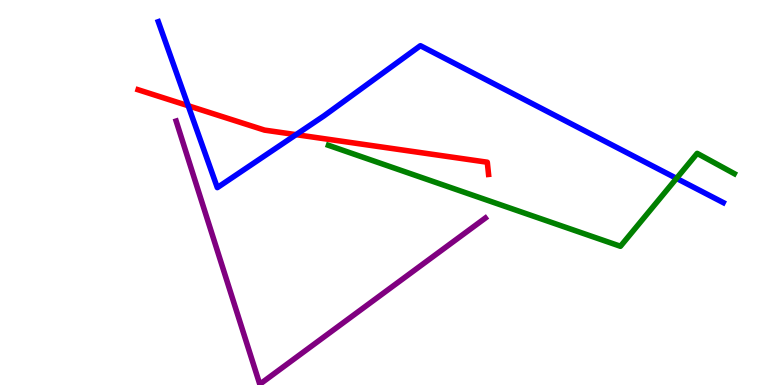[{'lines': ['blue', 'red'], 'intersections': [{'x': 2.43, 'y': 7.25}, {'x': 3.82, 'y': 6.5}]}, {'lines': ['green', 'red'], 'intersections': []}, {'lines': ['purple', 'red'], 'intersections': []}, {'lines': ['blue', 'green'], 'intersections': [{'x': 8.73, 'y': 5.37}]}, {'lines': ['blue', 'purple'], 'intersections': []}, {'lines': ['green', 'purple'], 'intersections': []}]